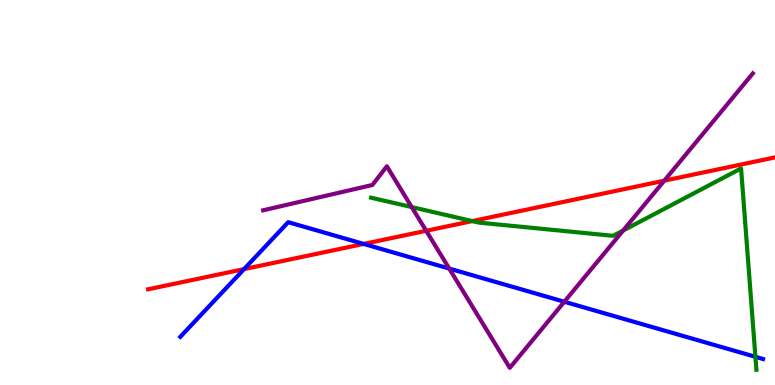[{'lines': ['blue', 'red'], 'intersections': [{'x': 3.15, 'y': 3.01}, {'x': 4.69, 'y': 3.66}]}, {'lines': ['green', 'red'], 'intersections': [{'x': 6.09, 'y': 4.26}]}, {'lines': ['purple', 'red'], 'intersections': [{'x': 5.5, 'y': 4.01}, {'x': 8.57, 'y': 5.31}]}, {'lines': ['blue', 'green'], 'intersections': [{'x': 9.75, 'y': 0.732}]}, {'lines': ['blue', 'purple'], 'intersections': [{'x': 5.8, 'y': 3.02}, {'x': 7.28, 'y': 2.16}]}, {'lines': ['green', 'purple'], 'intersections': [{'x': 5.31, 'y': 4.62}, {'x': 8.04, 'y': 4.01}]}]